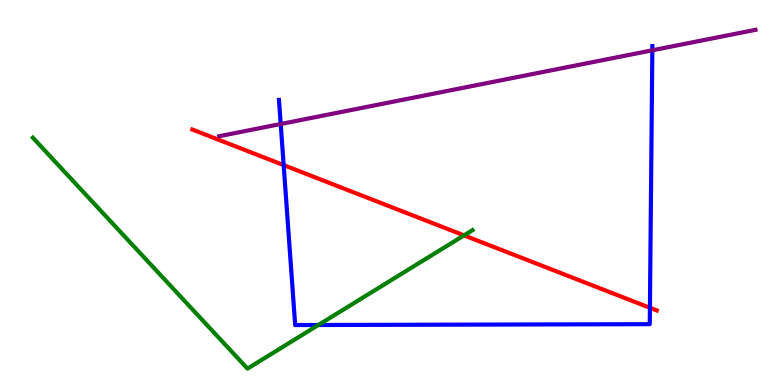[{'lines': ['blue', 'red'], 'intersections': [{'x': 3.66, 'y': 5.71}, {'x': 8.39, 'y': 2.01}]}, {'lines': ['green', 'red'], 'intersections': [{'x': 5.99, 'y': 3.89}]}, {'lines': ['purple', 'red'], 'intersections': []}, {'lines': ['blue', 'green'], 'intersections': [{'x': 4.11, 'y': 1.56}]}, {'lines': ['blue', 'purple'], 'intersections': [{'x': 3.62, 'y': 6.78}, {'x': 8.42, 'y': 8.69}]}, {'lines': ['green', 'purple'], 'intersections': []}]